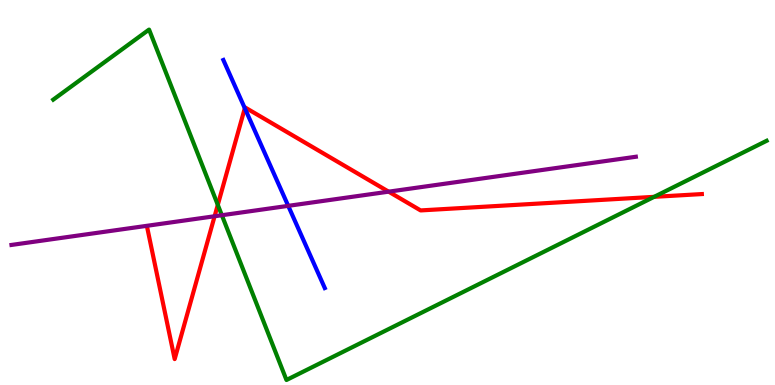[{'lines': ['blue', 'red'], 'intersections': [{'x': 3.16, 'y': 7.19}]}, {'lines': ['green', 'red'], 'intersections': [{'x': 2.81, 'y': 4.68}, {'x': 8.44, 'y': 4.89}]}, {'lines': ['purple', 'red'], 'intersections': [{'x': 2.77, 'y': 4.38}, {'x': 5.01, 'y': 5.02}]}, {'lines': ['blue', 'green'], 'intersections': []}, {'lines': ['blue', 'purple'], 'intersections': [{'x': 3.72, 'y': 4.65}]}, {'lines': ['green', 'purple'], 'intersections': [{'x': 2.86, 'y': 4.41}]}]